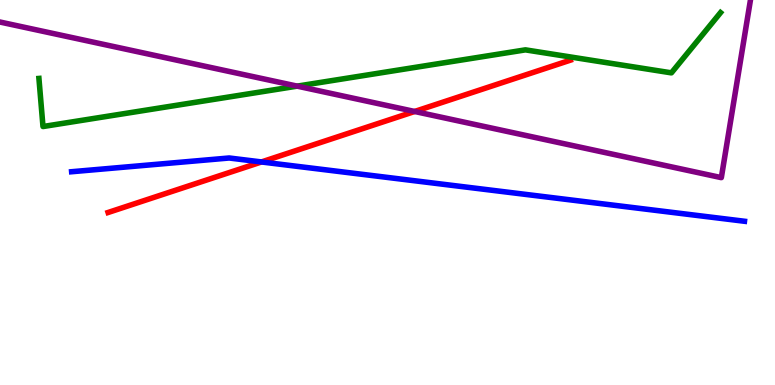[{'lines': ['blue', 'red'], 'intersections': [{'x': 3.37, 'y': 5.79}]}, {'lines': ['green', 'red'], 'intersections': []}, {'lines': ['purple', 'red'], 'intersections': [{'x': 5.35, 'y': 7.1}]}, {'lines': ['blue', 'green'], 'intersections': []}, {'lines': ['blue', 'purple'], 'intersections': []}, {'lines': ['green', 'purple'], 'intersections': [{'x': 3.83, 'y': 7.76}]}]